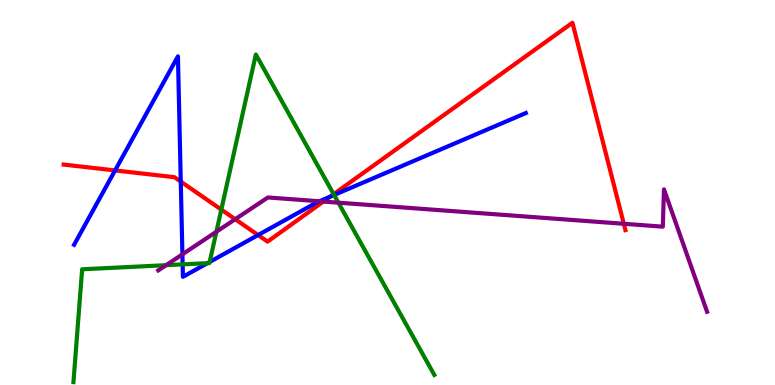[{'lines': ['blue', 'red'], 'intersections': [{'x': 1.48, 'y': 5.57}, {'x': 2.33, 'y': 5.28}, {'x': 3.33, 'y': 3.89}, {'x': 4.26, 'y': 4.89}]}, {'lines': ['green', 'red'], 'intersections': [{'x': 2.86, 'y': 4.56}, {'x': 4.31, 'y': 4.96}]}, {'lines': ['purple', 'red'], 'intersections': [{'x': 3.03, 'y': 4.31}, {'x': 4.17, 'y': 4.76}, {'x': 8.05, 'y': 4.19}]}, {'lines': ['blue', 'green'], 'intersections': [{'x': 2.36, 'y': 3.13}, {'x': 2.68, 'y': 3.16}, {'x': 2.71, 'y': 3.2}, {'x': 4.31, 'y': 4.94}]}, {'lines': ['blue', 'purple'], 'intersections': [{'x': 2.35, 'y': 3.39}, {'x': 4.12, 'y': 4.77}]}, {'lines': ['green', 'purple'], 'intersections': [{'x': 2.14, 'y': 3.11}, {'x': 2.79, 'y': 3.98}, {'x': 4.37, 'y': 4.74}]}]